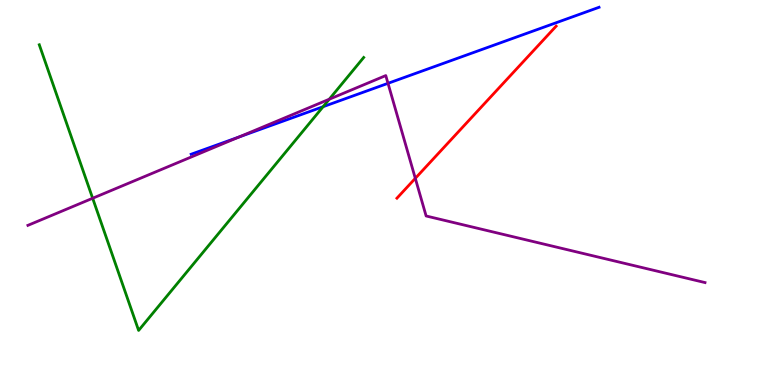[{'lines': ['blue', 'red'], 'intersections': []}, {'lines': ['green', 'red'], 'intersections': []}, {'lines': ['purple', 'red'], 'intersections': [{'x': 5.36, 'y': 5.37}]}, {'lines': ['blue', 'green'], 'intersections': [{'x': 4.17, 'y': 7.23}]}, {'lines': ['blue', 'purple'], 'intersections': [{'x': 3.09, 'y': 6.44}, {'x': 5.01, 'y': 7.84}]}, {'lines': ['green', 'purple'], 'intersections': [{'x': 1.2, 'y': 4.85}, {'x': 4.25, 'y': 7.42}]}]